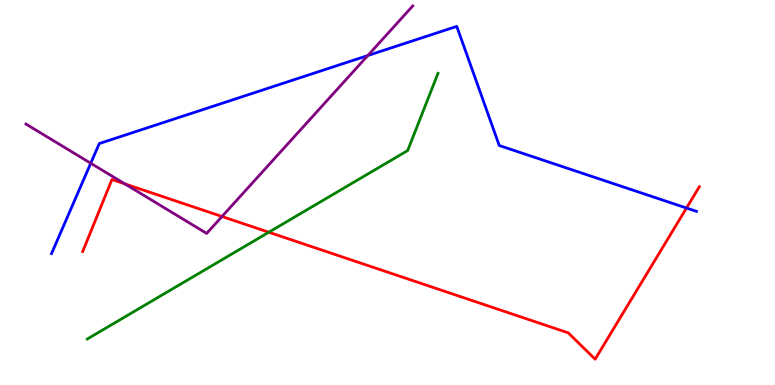[{'lines': ['blue', 'red'], 'intersections': [{'x': 8.86, 'y': 4.6}]}, {'lines': ['green', 'red'], 'intersections': [{'x': 3.47, 'y': 3.97}]}, {'lines': ['purple', 'red'], 'intersections': [{'x': 1.61, 'y': 5.23}, {'x': 2.86, 'y': 4.38}]}, {'lines': ['blue', 'green'], 'intersections': []}, {'lines': ['blue', 'purple'], 'intersections': [{'x': 1.17, 'y': 5.76}, {'x': 4.75, 'y': 8.56}]}, {'lines': ['green', 'purple'], 'intersections': []}]